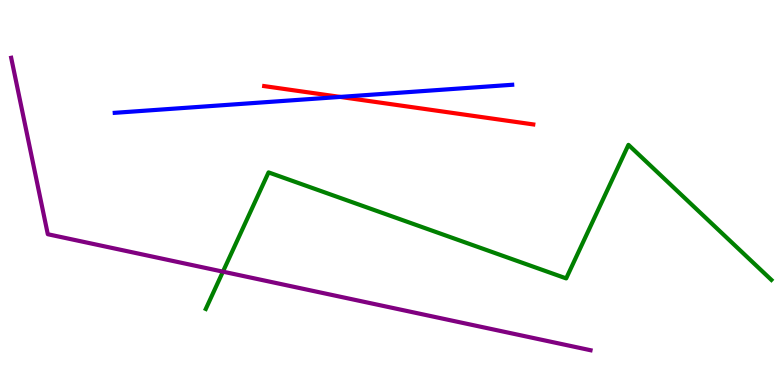[{'lines': ['blue', 'red'], 'intersections': [{'x': 4.39, 'y': 7.48}]}, {'lines': ['green', 'red'], 'intersections': []}, {'lines': ['purple', 'red'], 'intersections': []}, {'lines': ['blue', 'green'], 'intersections': []}, {'lines': ['blue', 'purple'], 'intersections': []}, {'lines': ['green', 'purple'], 'intersections': [{'x': 2.88, 'y': 2.94}]}]